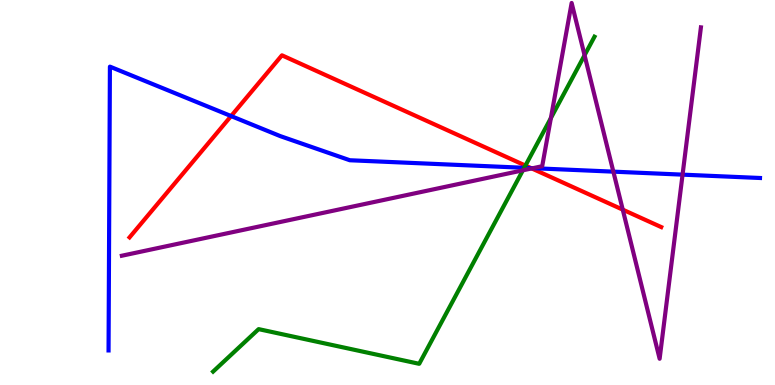[{'lines': ['blue', 'red'], 'intersections': [{'x': 2.98, 'y': 6.99}, {'x': 6.85, 'y': 5.63}]}, {'lines': ['green', 'red'], 'intersections': [{'x': 6.78, 'y': 5.7}]}, {'lines': ['purple', 'red'], 'intersections': [{'x': 6.86, 'y': 5.63}, {'x': 8.04, 'y': 4.55}]}, {'lines': ['blue', 'green'], 'intersections': [{'x': 6.76, 'y': 5.64}]}, {'lines': ['blue', 'purple'], 'intersections': [{'x': 6.88, 'y': 5.63}, {'x': 7.91, 'y': 5.54}, {'x': 8.81, 'y': 5.46}]}, {'lines': ['green', 'purple'], 'intersections': [{'x': 6.75, 'y': 5.58}, {'x': 7.11, 'y': 6.93}, {'x': 7.54, 'y': 8.57}]}]